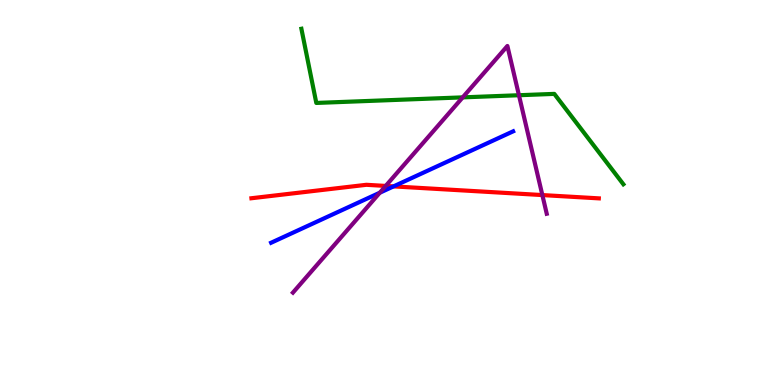[{'lines': ['blue', 'red'], 'intersections': [{'x': 5.08, 'y': 5.16}]}, {'lines': ['green', 'red'], 'intersections': []}, {'lines': ['purple', 'red'], 'intersections': [{'x': 4.98, 'y': 5.17}, {'x': 7.0, 'y': 4.93}]}, {'lines': ['blue', 'green'], 'intersections': []}, {'lines': ['blue', 'purple'], 'intersections': [{'x': 4.9, 'y': 4.99}]}, {'lines': ['green', 'purple'], 'intersections': [{'x': 5.97, 'y': 7.47}, {'x': 6.7, 'y': 7.53}]}]